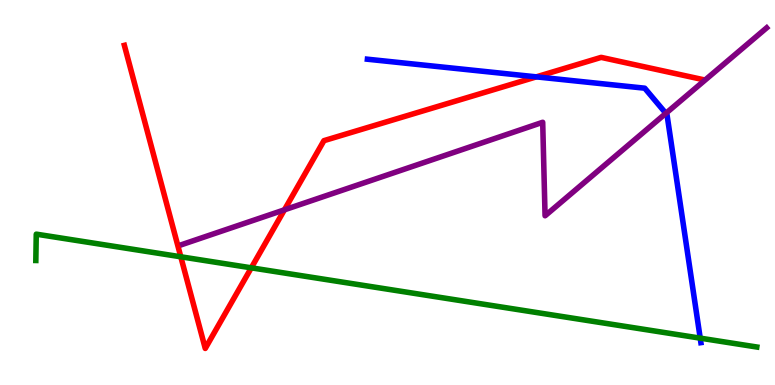[{'lines': ['blue', 'red'], 'intersections': [{'x': 6.92, 'y': 8.0}]}, {'lines': ['green', 'red'], 'intersections': [{'x': 2.33, 'y': 3.33}, {'x': 3.24, 'y': 3.04}]}, {'lines': ['purple', 'red'], 'intersections': [{'x': 3.67, 'y': 4.55}]}, {'lines': ['blue', 'green'], 'intersections': [{'x': 9.04, 'y': 1.22}]}, {'lines': ['blue', 'purple'], 'intersections': [{'x': 8.59, 'y': 7.06}]}, {'lines': ['green', 'purple'], 'intersections': []}]